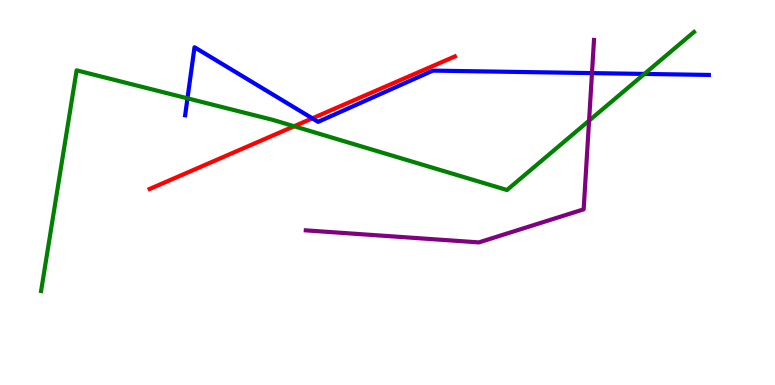[{'lines': ['blue', 'red'], 'intersections': [{'x': 4.03, 'y': 6.93}]}, {'lines': ['green', 'red'], 'intersections': [{'x': 3.79, 'y': 6.72}]}, {'lines': ['purple', 'red'], 'intersections': []}, {'lines': ['blue', 'green'], 'intersections': [{'x': 2.42, 'y': 7.45}, {'x': 8.31, 'y': 8.08}]}, {'lines': ['blue', 'purple'], 'intersections': [{'x': 7.64, 'y': 8.1}]}, {'lines': ['green', 'purple'], 'intersections': [{'x': 7.6, 'y': 6.87}]}]